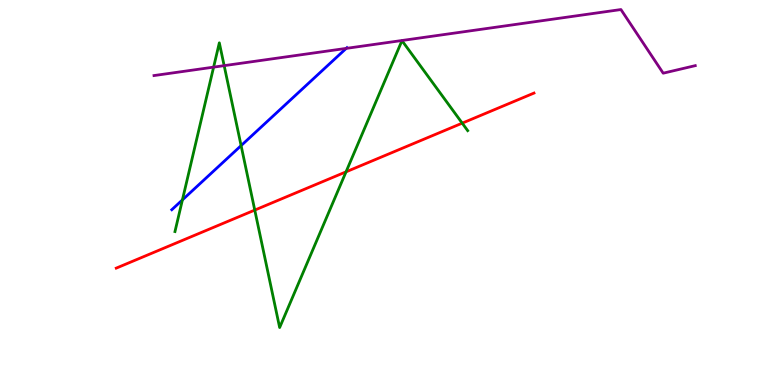[{'lines': ['blue', 'red'], 'intersections': []}, {'lines': ['green', 'red'], 'intersections': [{'x': 3.29, 'y': 4.54}, {'x': 4.47, 'y': 5.54}, {'x': 5.96, 'y': 6.8}]}, {'lines': ['purple', 'red'], 'intersections': []}, {'lines': ['blue', 'green'], 'intersections': [{'x': 2.35, 'y': 4.81}, {'x': 3.11, 'y': 6.22}]}, {'lines': ['blue', 'purple'], 'intersections': [{'x': 4.47, 'y': 8.74}]}, {'lines': ['green', 'purple'], 'intersections': [{'x': 2.76, 'y': 8.26}, {'x': 2.89, 'y': 8.3}]}]